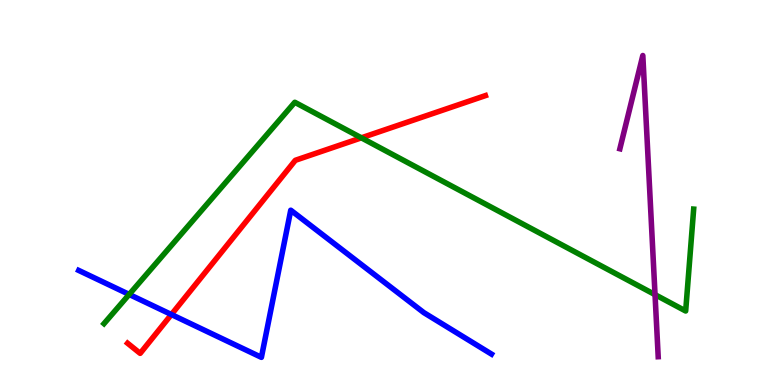[{'lines': ['blue', 'red'], 'intersections': [{'x': 2.21, 'y': 1.83}]}, {'lines': ['green', 'red'], 'intersections': [{'x': 4.66, 'y': 6.42}]}, {'lines': ['purple', 'red'], 'intersections': []}, {'lines': ['blue', 'green'], 'intersections': [{'x': 1.67, 'y': 2.35}]}, {'lines': ['blue', 'purple'], 'intersections': []}, {'lines': ['green', 'purple'], 'intersections': [{'x': 8.45, 'y': 2.35}]}]